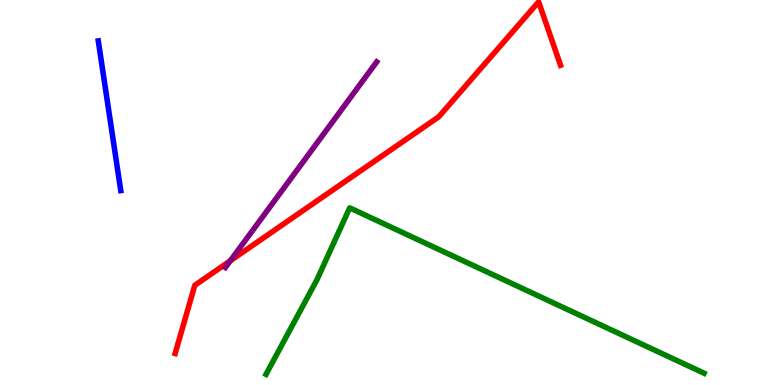[{'lines': ['blue', 'red'], 'intersections': []}, {'lines': ['green', 'red'], 'intersections': []}, {'lines': ['purple', 'red'], 'intersections': [{'x': 2.97, 'y': 3.23}]}, {'lines': ['blue', 'green'], 'intersections': []}, {'lines': ['blue', 'purple'], 'intersections': []}, {'lines': ['green', 'purple'], 'intersections': []}]